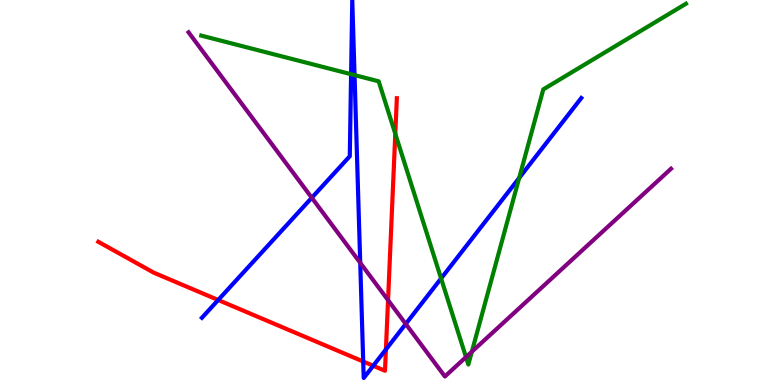[{'lines': ['blue', 'red'], 'intersections': [{'x': 2.82, 'y': 2.21}, {'x': 4.69, 'y': 0.61}, {'x': 4.82, 'y': 0.5}, {'x': 4.98, 'y': 0.923}]}, {'lines': ['green', 'red'], 'intersections': [{'x': 5.1, 'y': 6.52}]}, {'lines': ['purple', 'red'], 'intersections': [{'x': 5.01, 'y': 2.2}]}, {'lines': ['blue', 'green'], 'intersections': [{'x': 4.53, 'y': 8.07}, {'x': 4.57, 'y': 8.05}, {'x': 5.69, 'y': 2.77}, {'x': 6.7, 'y': 5.38}]}, {'lines': ['blue', 'purple'], 'intersections': [{'x': 4.02, 'y': 4.86}, {'x': 4.65, 'y': 3.17}, {'x': 5.24, 'y': 1.59}]}, {'lines': ['green', 'purple'], 'intersections': [{'x': 6.01, 'y': 0.725}, {'x': 6.09, 'y': 0.864}]}]